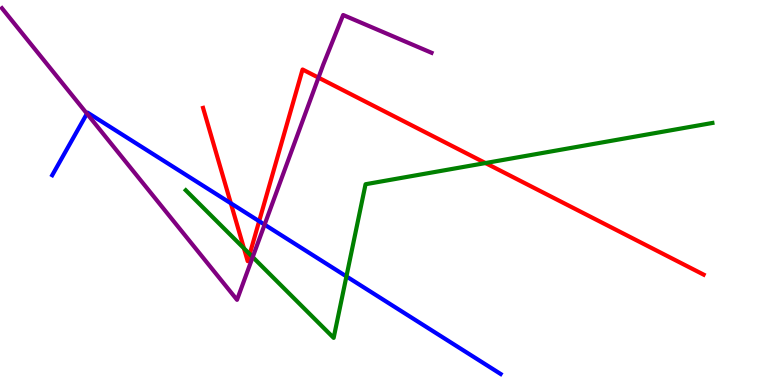[{'lines': ['blue', 'red'], 'intersections': [{'x': 2.98, 'y': 4.72}, {'x': 3.34, 'y': 4.25}]}, {'lines': ['green', 'red'], 'intersections': [{'x': 3.15, 'y': 3.55}, {'x': 3.22, 'y': 3.4}, {'x': 6.26, 'y': 5.76}]}, {'lines': ['purple', 'red'], 'intersections': [{'x': 4.11, 'y': 7.98}]}, {'lines': ['blue', 'green'], 'intersections': [{'x': 4.47, 'y': 2.82}]}, {'lines': ['blue', 'purple'], 'intersections': [{'x': 1.12, 'y': 7.05}, {'x': 3.41, 'y': 4.17}]}, {'lines': ['green', 'purple'], 'intersections': [{'x': 3.26, 'y': 3.32}]}]